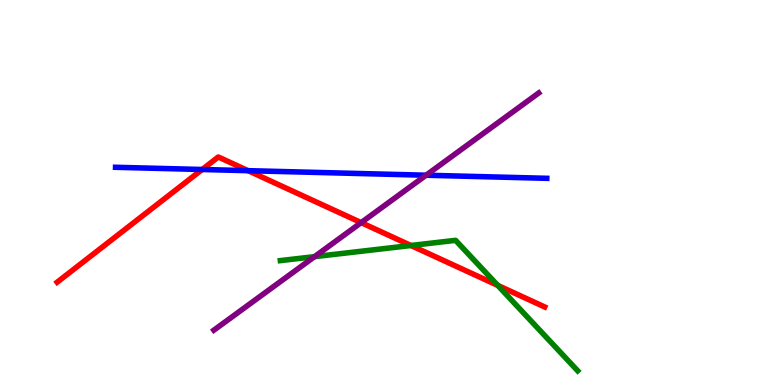[{'lines': ['blue', 'red'], 'intersections': [{'x': 2.61, 'y': 5.6}, {'x': 3.2, 'y': 5.57}]}, {'lines': ['green', 'red'], 'intersections': [{'x': 5.3, 'y': 3.62}, {'x': 6.42, 'y': 2.59}]}, {'lines': ['purple', 'red'], 'intersections': [{'x': 4.66, 'y': 4.22}]}, {'lines': ['blue', 'green'], 'intersections': []}, {'lines': ['blue', 'purple'], 'intersections': [{'x': 5.5, 'y': 5.45}]}, {'lines': ['green', 'purple'], 'intersections': [{'x': 4.06, 'y': 3.33}]}]